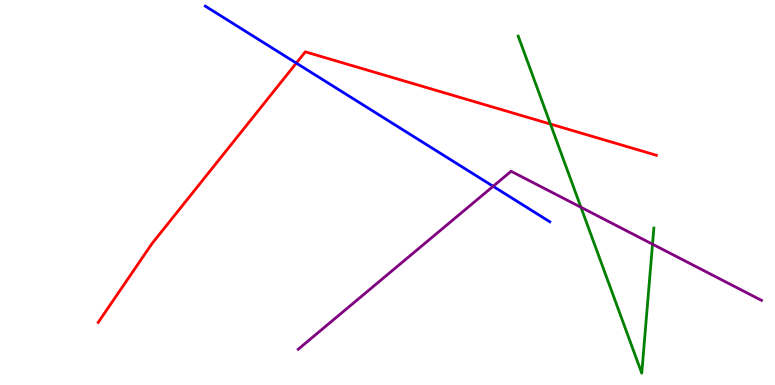[{'lines': ['blue', 'red'], 'intersections': [{'x': 3.82, 'y': 8.36}]}, {'lines': ['green', 'red'], 'intersections': [{'x': 7.1, 'y': 6.78}]}, {'lines': ['purple', 'red'], 'intersections': []}, {'lines': ['blue', 'green'], 'intersections': []}, {'lines': ['blue', 'purple'], 'intersections': [{'x': 6.36, 'y': 5.16}]}, {'lines': ['green', 'purple'], 'intersections': [{'x': 7.5, 'y': 4.62}, {'x': 8.42, 'y': 3.66}]}]